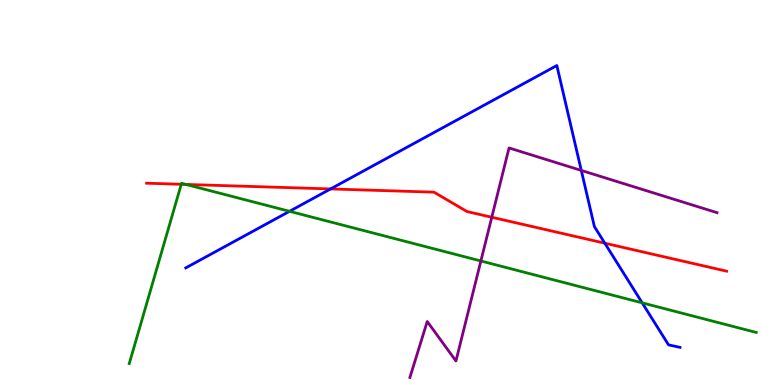[{'lines': ['blue', 'red'], 'intersections': [{'x': 4.27, 'y': 5.09}, {'x': 7.8, 'y': 3.68}]}, {'lines': ['green', 'red'], 'intersections': [{'x': 2.34, 'y': 5.21}, {'x': 2.4, 'y': 5.21}]}, {'lines': ['purple', 'red'], 'intersections': [{'x': 6.35, 'y': 4.36}]}, {'lines': ['blue', 'green'], 'intersections': [{'x': 3.74, 'y': 4.51}, {'x': 8.29, 'y': 2.13}]}, {'lines': ['blue', 'purple'], 'intersections': [{'x': 7.5, 'y': 5.57}]}, {'lines': ['green', 'purple'], 'intersections': [{'x': 6.2, 'y': 3.22}]}]